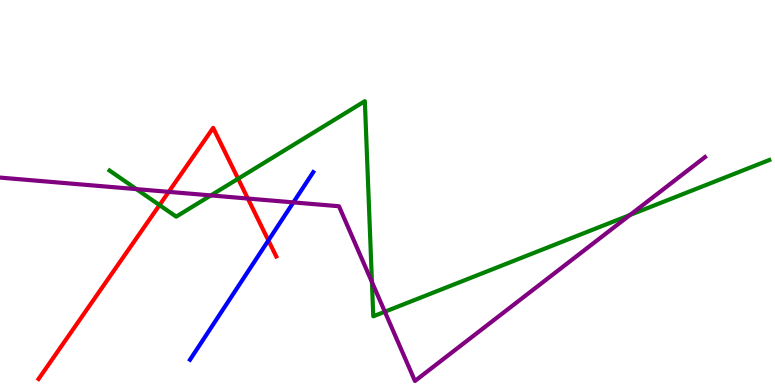[{'lines': ['blue', 'red'], 'intersections': [{'x': 3.46, 'y': 3.76}]}, {'lines': ['green', 'red'], 'intersections': [{'x': 2.06, 'y': 4.67}, {'x': 3.07, 'y': 5.36}]}, {'lines': ['purple', 'red'], 'intersections': [{'x': 2.18, 'y': 5.02}, {'x': 3.2, 'y': 4.84}]}, {'lines': ['blue', 'green'], 'intersections': []}, {'lines': ['blue', 'purple'], 'intersections': [{'x': 3.79, 'y': 4.74}]}, {'lines': ['green', 'purple'], 'intersections': [{'x': 1.76, 'y': 5.09}, {'x': 2.72, 'y': 4.92}, {'x': 4.8, 'y': 2.67}, {'x': 4.97, 'y': 1.9}, {'x': 8.13, 'y': 4.42}]}]